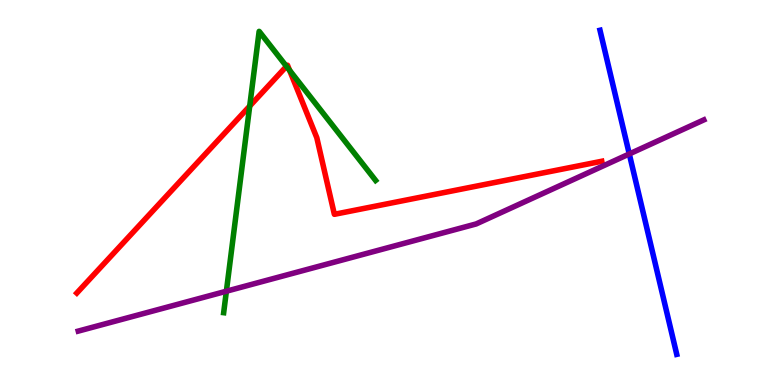[{'lines': ['blue', 'red'], 'intersections': []}, {'lines': ['green', 'red'], 'intersections': [{'x': 3.22, 'y': 7.25}, {'x': 3.7, 'y': 8.28}, {'x': 3.74, 'y': 8.17}]}, {'lines': ['purple', 'red'], 'intersections': []}, {'lines': ['blue', 'green'], 'intersections': []}, {'lines': ['blue', 'purple'], 'intersections': [{'x': 8.12, 'y': 6.0}]}, {'lines': ['green', 'purple'], 'intersections': [{'x': 2.92, 'y': 2.44}]}]